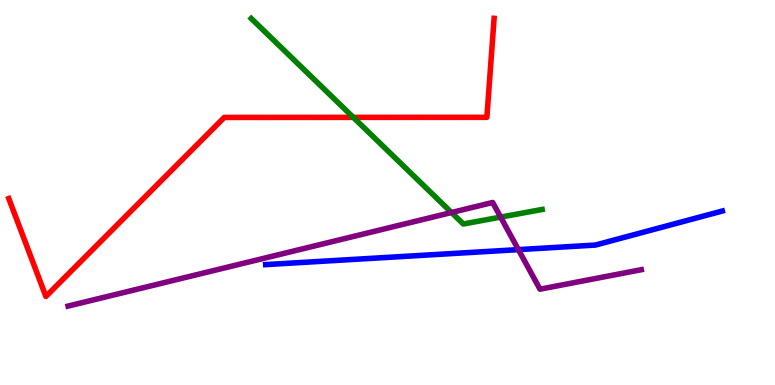[{'lines': ['blue', 'red'], 'intersections': []}, {'lines': ['green', 'red'], 'intersections': [{'x': 4.56, 'y': 6.95}]}, {'lines': ['purple', 'red'], 'intersections': []}, {'lines': ['blue', 'green'], 'intersections': []}, {'lines': ['blue', 'purple'], 'intersections': [{'x': 6.69, 'y': 3.52}]}, {'lines': ['green', 'purple'], 'intersections': [{'x': 5.83, 'y': 4.48}, {'x': 6.46, 'y': 4.36}]}]